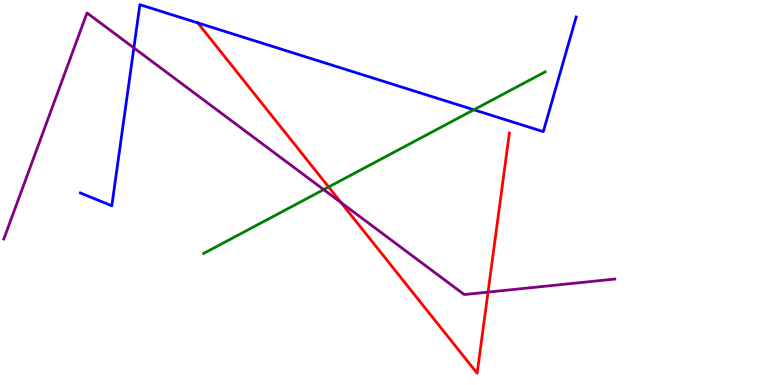[{'lines': ['blue', 'red'], 'intersections': [{'x': 2.55, 'y': 9.41}]}, {'lines': ['green', 'red'], 'intersections': [{'x': 4.24, 'y': 5.14}]}, {'lines': ['purple', 'red'], 'intersections': [{'x': 4.4, 'y': 4.74}, {'x': 6.3, 'y': 2.41}]}, {'lines': ['blue', 'green'], 'intersections': [{'x': 6.11, 'y': 7.15}]}, {'lines': ['blue', 'purple'], 'intersections': [{'x': 1.73, 'y': 8.76}]}, {'lines': ['green', 'purple'], 'intersections': [{'x': 4.18, 'y': 5.07}]}]